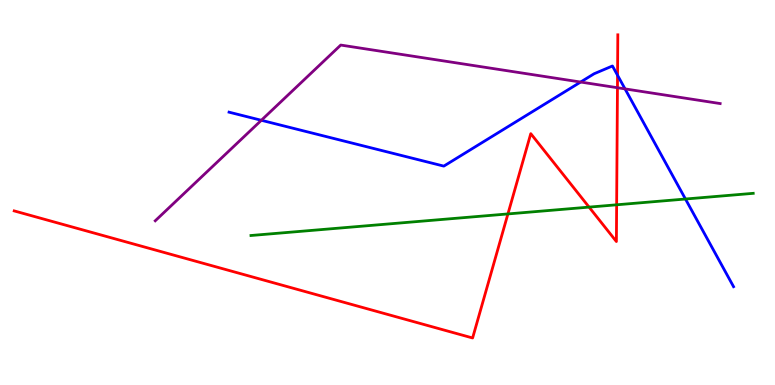[{'lines': ['blue', 'red'], 'intersections': [{'x': 7.97, 'y': 8.05}]}, {'lines': ['green', 'red'], 'intersections': [{'x': 6.55, 'y': 4.44}, {'x': 7.6, 'y': 4.62}, {'x': 7.96, 'y': 4.68}]}, {'lines': ['purple', 'red'], 'intersections': [{'x': 7.97, 'y': 7.72}]}, {'lines': ['blue', 'green'], 'intersections': [{'x': 8.84, 'y': 4.83}]}, {'lines': ['blue', 'purple'], 'intersections': [{'x': 3.37, 'y': 6.88}, {'x': 7.49, 'y': 7.87}, {'x': 8.06, 'y': 7.69}]}, {'lines': ['green', 'purple'], 'intersections': []}]